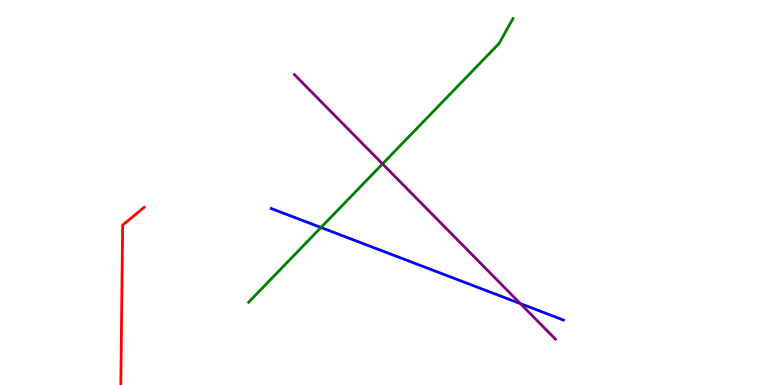[{'lines': ['blue', 'red'], 'intersections': []}, {'lines': ['green', 'red'], 'intersections': []}, {'lines': ['purple', 'red'], 'intersections': []}, {'lines': ['blue', 'green'], 'intersections': [{'x': 4.14, 'y': 4.09}]}, {'lines': ['blue', 'purple'], 'intersections': [{'x': 6.71, 'y': 2.11}]}, {'lines': ['green', 'purple'], 'intersections': [{'x': 4.94, 'y': 5.74}]}]